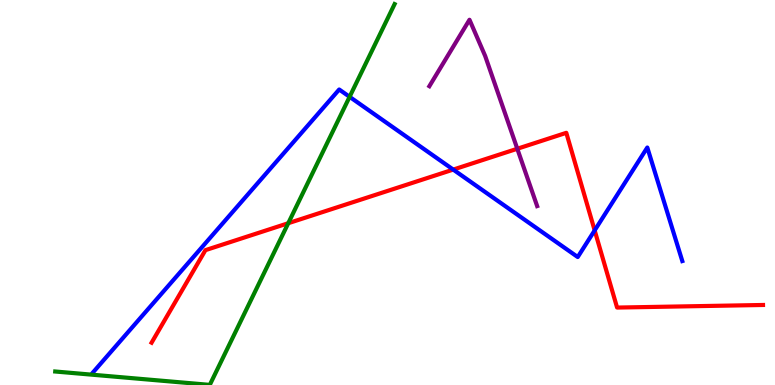[{'lines': ['blue', 'red'], 'intersections': [{'x': 5.85, 'y': 5.6}, {'x': 7.67, 'y': 4.02}]}, {'lines': ['green', 'red'], 'intersections': [{'x': 3.72, 'y': 4.2}]}, {'lines': ['purple', 'red'], 'intersections': [{'x': 6.67, 'y': 6.14}]}, {'lines': ['blue', 'green'], 'intersections': [{'x': 4.51, 'y': 7.49}]}, {'lines': ['blue', 'purple'], 'intersections': []}, {'lines': ['green', 'purple'], 'intersections': []}]